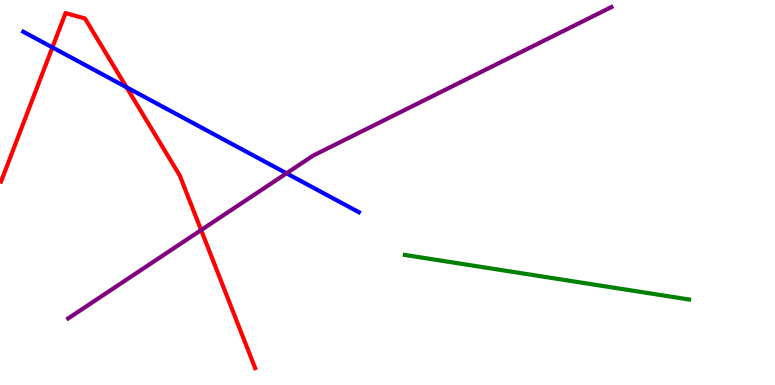[{'lines': ['blue', 'red'], 'intersections': [{'x': 0.676, 'y': 8.77}, {'x': 1.63, 'y': 7.73}]}, {'lines': ['green', 'red'], 'intersections': []}, {'lines': ['purple', 'red'], 'intersections': [{'x': 2.6, 'y': 4.02}]}, {'lines': ['blue', 'green'], 'intersections': []}, {'lines': ['blue', 'purple'], 'intersections': [{'x': 3.7, 'y': 5.5}]}, {'lines': ['green', 'purple'], 'intersections': []}]